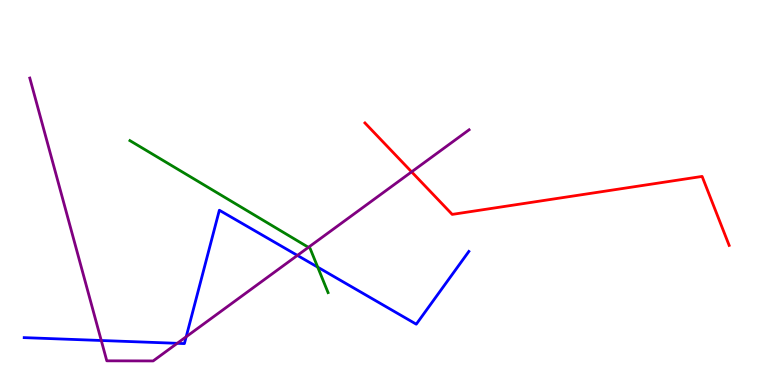[{'lines': ['blue', 'red'], 'intersections': []}, {'lines': ['green', 'red'], 'intersections': []}, {'lines': ['purple', 'red'], 'intersections': [{'x': 5.31, 'y': 5.54}]}, {'lines': ['blue', 'green'], 'intersections': [{'x': 4.1, 'y': 3.06}]}, {'lines': ['blue', 'purple'], 'intersections': [{'x': 1.31, 'y': 1.16}, {'x': 2.29, 'y': 1.08}, {'x': 2.4, 'y': 1.25}, {'x': 3.84, 'y': 3.37}]}, {'lines': ['green', 'purple'], 'intersections': [{'x': 3.98, 'y': 3.58}]}]